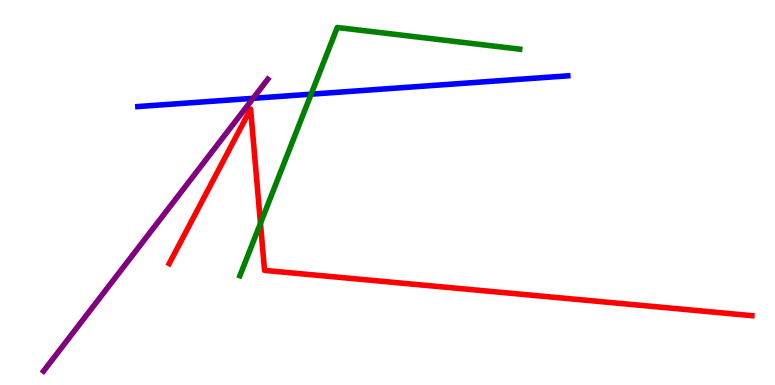[{'lines': ['blue', 'red'], 'intersections': []}, {'lines': ['green', 'red'], 'intersections': [{'x': 3.36, 'y': 4.2}]}, {'lines': ['purple', 'red'], 'intersections': []}, {'lines': ['blue', 'green'], 'intersections': [{'x': 4.01, 'y': 7.55}]}, {'lines': ['blue', 'purple'], 'intersections': [{'x': 3.27, 'y': 7.45}]}, {'lines': ['green', 'purple'], 'intersections': []}]